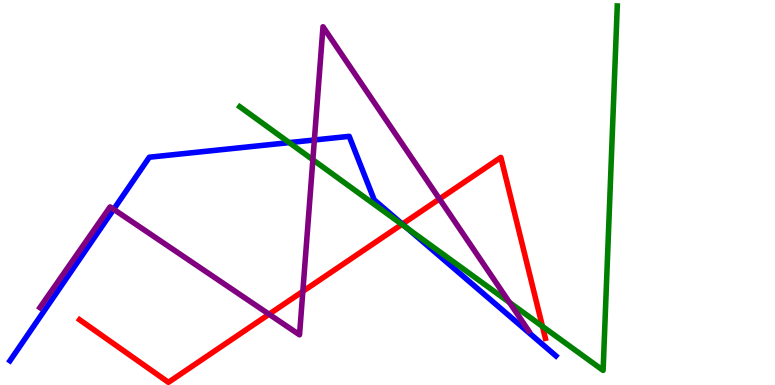[{'lines': ['blue', 'red'], 'intersections': [{'x': 5.19, 'y': 4.18}]}, {'lines': ['green', 'red'], 'intersections': [{'x': 5.19, 'y': 4.17}, {'x': 7.0, 'y': 1.52}]}, {'lines': ['purple', 'red'], 'intersections': [{'x': 3.47, 'y': 1.84}, {'x': 3.91, 'y': 2.43}, {'x': 5.67, 'y': 4.83}]}, {'lines': ['blue', 'green'], 'intersections': [{'x': 3.73, 'y': 6.3}, {'x': 5.25, 'y': 4.07}]}, {'lines': ['blue', 'purple'], 'intersections': [{'x': 1.47, 'y': 4.56}, {'x': 4.06, 'y': 6.36}]}, {'lines': ['green', 'purple'], 'intersections': [{'x': 4.04, 'y': 5.85}, {'x': 6.57, 'y': 2.14}]}]